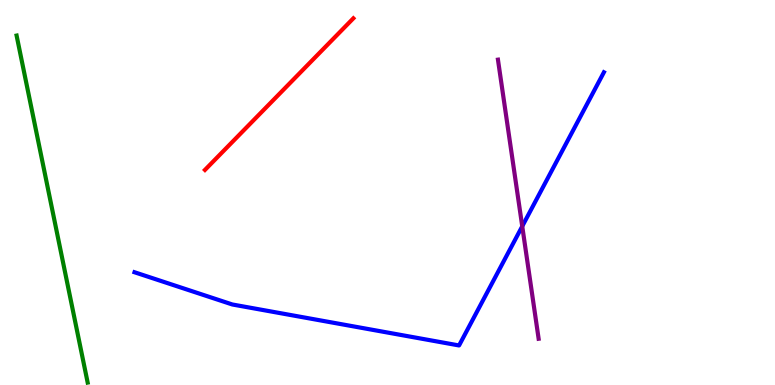[{'lines': ['blue', 'red'], 'intersections': []}, {'lines': ['green', 'red'], 'intersections': []}, {'lines': ['purple', 'red'], 'intersections': []}, {'lines': ['blue', 'green'], 'intersections': []}, {'lines': ['blue', 'purple'], 'intersections': [{'x': 6.74, 'y': 4.12}]}, {'lines': ['green', 'purple'], 'intersections': []}]